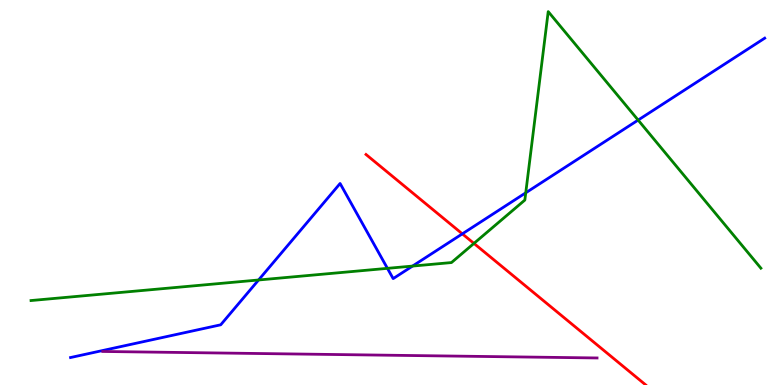[{'lines': ['blue', 'red'], 'intersections': [{'x': 5.97, 'y': 3.93}]}, {'lines': ['green', 'red'], 'intersections': [{'x': 6.12, 'y': 3.68}]}, {'lines': ['purple', 'red'], 'intersections': []}, {'lines': ['blue', 'green'], 'intersections': [{'x': 3.34, 'y': 2.73}, {'x': 5.0, 'y': 3.03}, {'x': 5.32, 'y': 3.09}, {'x': 6.78, 'y': 4.99}, {'x': 8.23, 'y': 6.88}]}, {'lines': ['blue', 'purple'], 'intersections': []}, {'lines': ['green', 'purple'], 'intersections': []}]